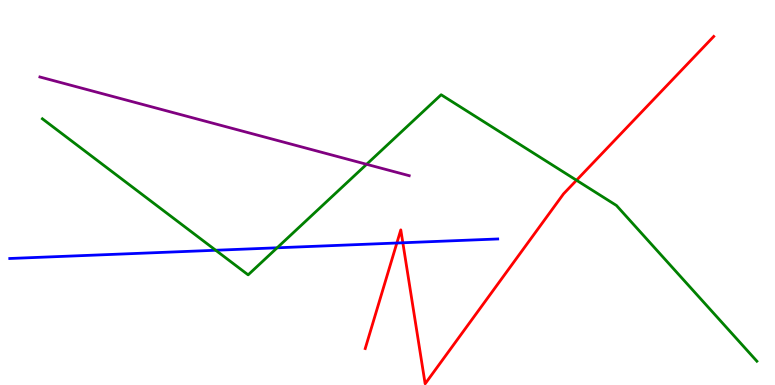[{'lines': ['blue', 'red'], 'intersections': [{'x': 5.12, 'y': 3.69}, {'x': 5.2, 'y': 3.69}]}, {'lines': ['green', 'red'], 'intersections': [{'x': 7.44, 'y': 5.32}]}, {'lines': ['purple', 'red'], 'intersections': []}, {'lines': ['blue', 'green'], 'intersections': [{'x': 2.78, 'y': 3.5}, {'x': 3.58, 'y': 3.56}]}, {'lines': ['blue', 'purple'], 'intersections': []}, {'lines': ['green', 'purple'], 'intersections': [{'x': 4.73, 'y': 5.73}]}]